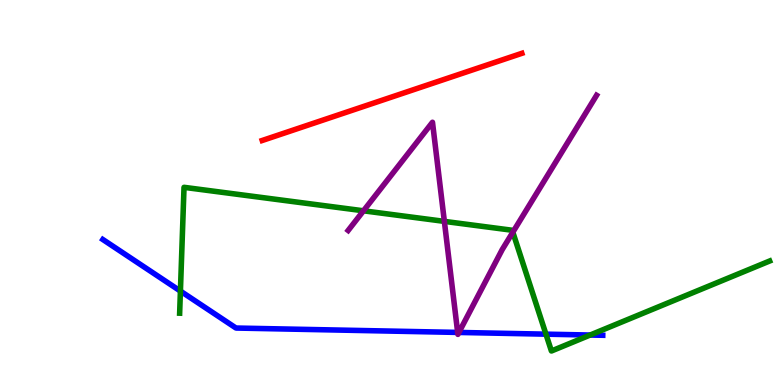[{'lines': ['blue', 'red'], 'intersections': []}, {'lines': ['green', 'red'], 'intersections': []}, {'lines': ['purple', 'red'], 'intersections': []}, {'lines': ['blue', 'green'], 'intersections': [{'x': 2.33, 'y': 2.44}, {'x': 7.04, 'y': 1.32}, {'x': 7.61, 'y': 1.3}]}, {'lines': ['blue', 'purple'], 'intersections': [{'x': 5.91, 'y': 1.37}, {'x': 5.92, 'y': 1.37}]}, {'lines': ['green', 'purple'], 'intersections': [{'x': 4.69, 'y': 4.52}, {'x': 5.73, 'y': 4.25}, {'x': 6.62, 'y': 3.97}]}]